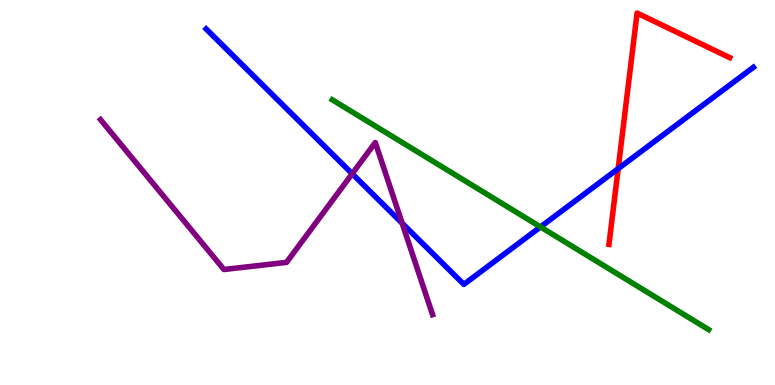[{'lines': ['blue', 'red'], 'intersections': [{'x': 7.98, 'y': 5.62}]}, {'lines': ['green', 'red'], 'intersections': []}, {'lines': ['purple', 'red'], 'intersections': []}, {'lines': ['blue', 'green'], 'intersections': [{'x': 6.97, 'y': 4.11}]}, {'lines': ['blue', 'purple'], 'intersections': [{'x': 4.54, 'y': 5.49}, {'x': 5.19, 'y': 4.2}]}, {'lines': ['green', 'purple'], 'intersections': []}]